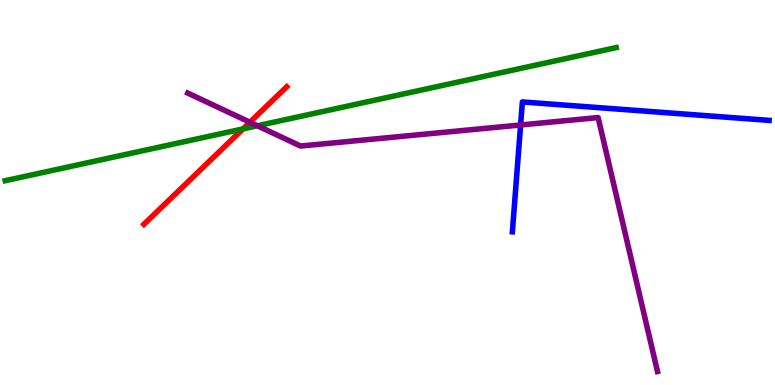[{'lines': ['blue', 'red'], 'intersections': []}, {'lines': ['green', 'red'], 'intersections': [{'x': 3.14, 'y': 6.65}]}, {'lines': ['purple', 'red'], 'intersections': [{'x': 3.22, 'y': 6.82}]}, {'lines': ['blue', 'green'], 'intersections': []}, {'lines': ['blue', 'purple'], 'intersections': [{'x': 6.72, 'y': 6.75}]}, {'lines': ['green', 'purple'], 'intersections': [{'x': 3.32, 'y': 6.73}]}]